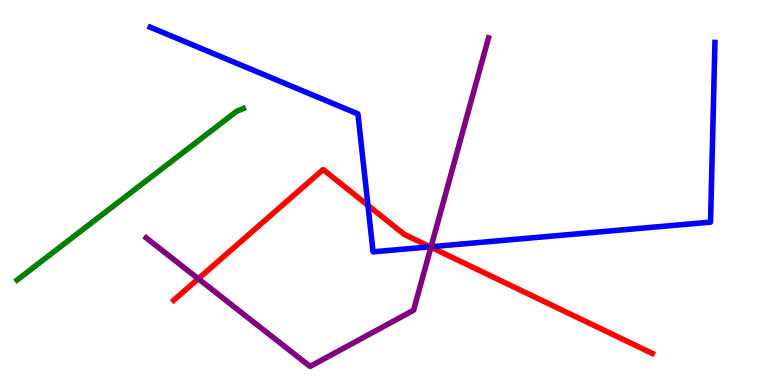[{'lines': ['blue', 'red'], 'intersections': [{'x': 4.75, 'y': 4.67}, {'x': 5.55, 'y': 3.59}]}, {'lines': ['green', 'red'], 'intersections': []}, {'lines': ['purple', 'red'], 'intersections': [{'x': 2.56, 'y': 2.76}, {'x': 5.56, 'y': 3.58}]}, {'lines': ['blue', 'green'], 'intersections': []}, {'lines': ['blue', 'purple'], 'intersections': [{'x': 5.56, 'y': 3.59}]}, {'lines': ['green', 'purple'], 'intersections': []}]